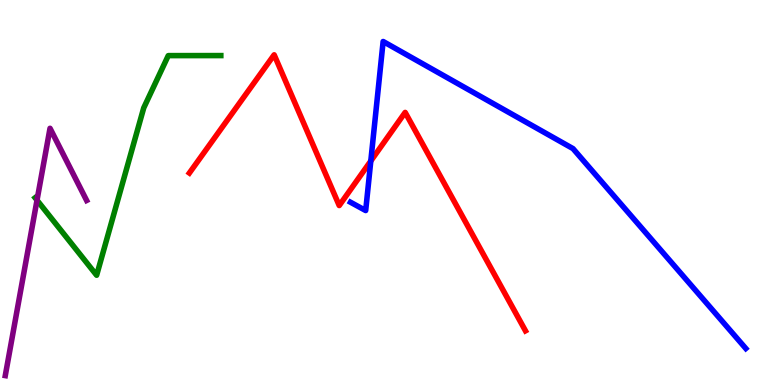[{'lines': ['blue', 'red'], 'intersections': [{'x': 4.78, 'y': 5.82}]}, {'lines': ['green', 'red'], 'intersections': []}, {'lines': ['purple', 'red'], 'intersections': []}, {'lines': ['blue', 'green'], 'intersections': []}, {'lines': ['blue', 'purple'], 'intersections': []}, {'lines': ['green', 'purple'], 'intersections': [{'x': 0.478, 'y': 4.8}]}]